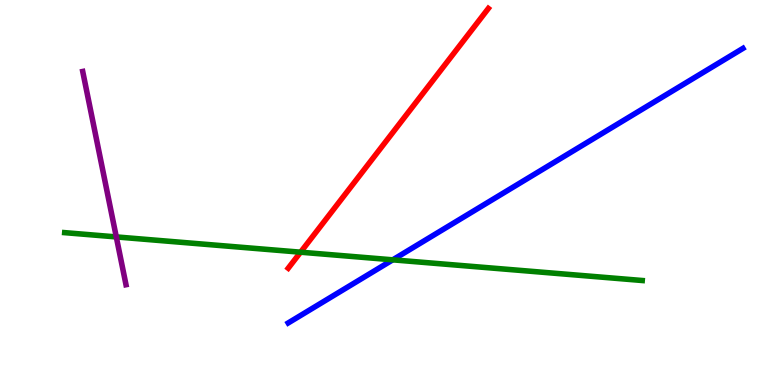[{'lines': ['blue', 'red'], 'intersections': []}, {'lines': ['green', 'red'], 'intersections': [{'x': 3.88, 'y': 3.45}]}, {'lines': ['purple', 'red'], 'intersections': []}, {'lines': ['blue', 'green'], 'intersections': [{'x': 5.07, 'y': 3.25}]}, {'lines': ['blue', 'purple'], 'intersections': []}, {'lines': ['green', 'purple'], 'intersections': [{'x': 1.5, 'y': 3.85}]}]